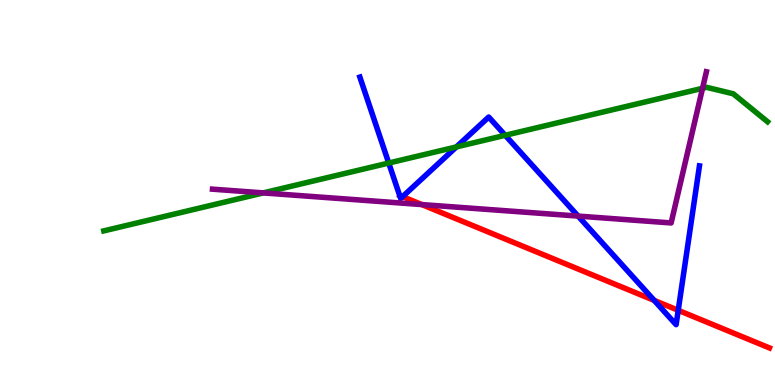[{'lines': ['blue', 'red'], 'intersections': [{'x': 5.19, 'y': 4.89}, {'x': 8.44, 'y': 2.2}, {'x': 8.75, 'y': 1.94}]}, {'lines': ['green', 'red'], 'intersections': []}, {'lines': ['purple', 'red'], 'intersections': [{'x': 5.44, 'y': 4.69}]}, {'lines': ['blue', 'green'], 'intersections': [{'x': 5.02, 'y': 5.77}, {'x': 5.89, 'y': 6.18}, {'x': 6.52, 'y': 6.49}]}, {'lines': ['blue', 'purple'], 'intersections': [{'x': 7.46, 'y': 4.39}]}, {'lines': ['green', 'purple'], 'intersections': [{'x': 3.4, 'y': 4.99}, {'x': 9.06, 'y': 7.71}]}]